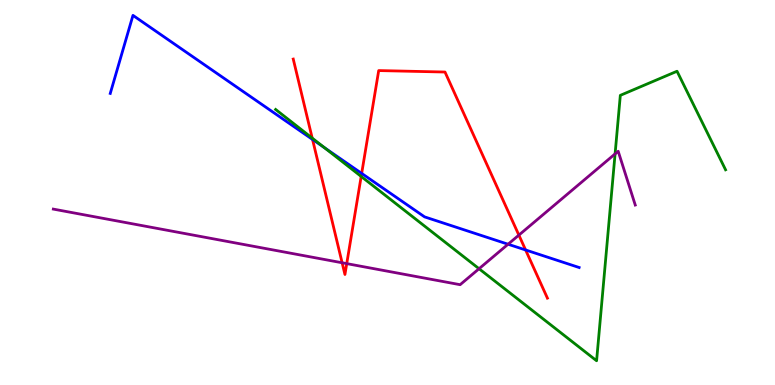[{'lines': ['blue', 'red'], 'intersections': [{'x': 4.03, 'y': 6.38}, {'x': 4.67, 'y': 5.5}, {'x': 6.78, 'y': 3.51}]}, {'lines': ['green', 'red'], 'intersections': [{'x': 4.03, 'y': 6.41}, {'x': 4.66, 'y': 5.42}]}, {'lines': ['purple', 'red'], 'intersections': [{'x': 4.41, 'y': 3.17}, {'x': 4.47, 'y': 3.15}, {'x': 6.7, 'y': 3.89}]}, {'lines': ['blue', 'green'], 'intersections': [{'x': 4.19, 'y': 6.16}]}, {'lines': ['blue', 'purple'], 'intersections': [{'x': 6.56, 'y': 3.66}]}, {'lines': ['green', 'purple'], 'intersections': [{'x': 6.18, 'y': 3.02}, {'x': 7.94, 'y': 6.0}]}]